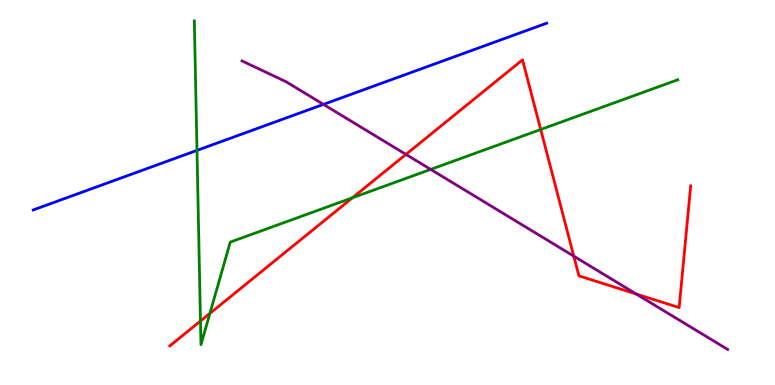[{'lines': ['blue', 'red'], 'intersections': []}, {'lines': ['green', 'red'], 'intersections': [{'x': 2.59, 'y': 1.66}, {'x': 2.71, 'y': 1.86}, {'x': 4.55, 'y': 4.86}, {'x': 6.98, 'y': 6.64}]}, {'lines': ['purple', 'red'], 'intersections': [{'x': 5.24, 'y': 5.99}, {'x': 7.4, 'y': 3.35}, {'x': 8.21, 'y': 2.36}]}, {'lines': ['blue', 'green'], 'intersections': [{'x': 2.54, 'y': 6.09}]}, {'lines': ['blue', 'purple'], 'intersections': [{'x': 4.17, 'y': 7.29}]}, {'lines': ['green', 'purple'], 'intersections': [{'x': 5.56, 'y': 5.6}]}]